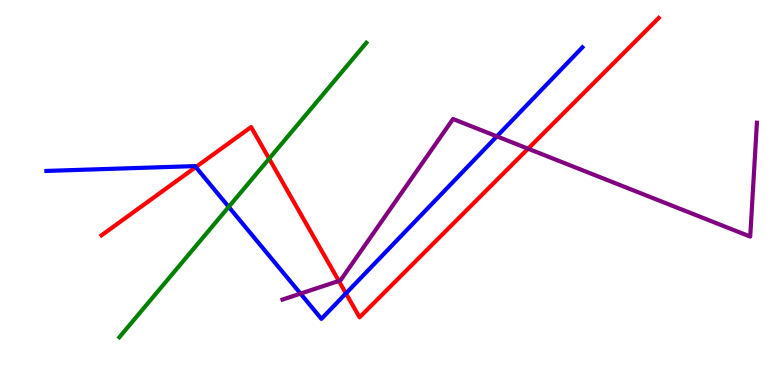[{'lines': ['blue', 'red'], 'intersections': [{'x': 2.53, 'y': 5.66}, {'x': 4.46, 'y': 2.38}]}, {'lines': ['green', 'red'], 'intersections': [{'x': 3.47, 'y': 5.88}]}, {'lines': ['purple', 'red'], 'intersections': [{'x': 4.37, 'y': 2.7}, {'x': 6.81, 'y': 6.14}]}, {'lines': ['blue', 'green'], 'intersections': [{'x': 2.95, 'y': 4.63}]}, {'lines': ['blue', 'purple'], 'intersections': [{'x': 3.88, 'y': 2.37}, {'x': 6.41, 'y': 6.46}]}, {'lines': ['green', 'purple'], 'intersections': []}]